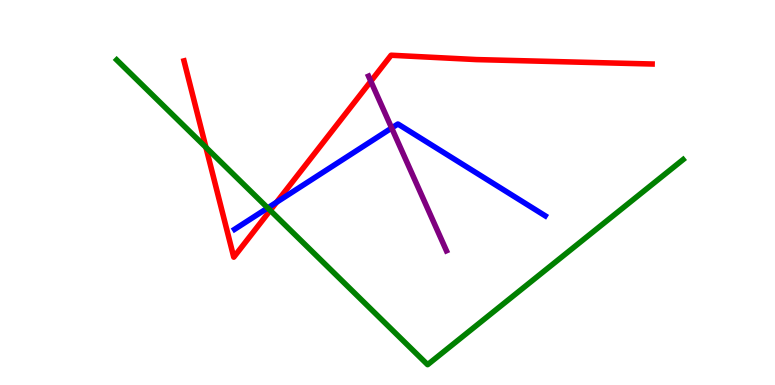[{'lines': ['blue', 'red'], 'intersections': [{'x': 3.57, 'y': 4.75}]}, {'lines': ['green', 'red'], 'intersections': [{'x': 2.66, 'y': 6.17}, {'x': 3.49, 'y': 4.54}]}, {'lines': ['purple', 'red'], 'intersections': [{'x': 4.78, 'y': 7.89}]}, {'lines': ['blue', 'green'], 'intersections': [{'x': 3.45, 'y': 4.6}]}, {'lines': ['blue', 'purple'], 'intersections': [{'x': 5.05, 'y': 6.67}]}, {'lines': ['green', 'purple'], 'intersections': []}]